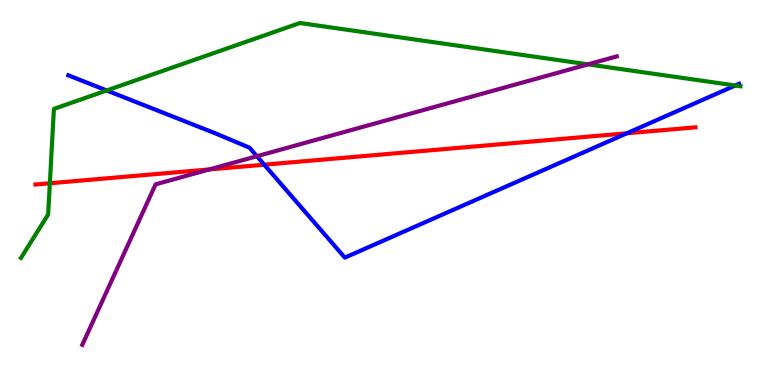[{'lines': ['blue', 'red'], 'intersections': [{'x': 3.41, 'y': 5.72}, {'x': 8.09, 'y': 6.54}]}, {'lines': ['green', 'red'], 'intersections': [{'x': 0.643, 'y': 5.24}]}, {'lines': ['purple', 'red'], 'intersections': [{'x': 2.7, 'y': 5.6}]}, {'lines': ['blue', 'green'], 'intersections': [{'x': 1.38, 'y': 7.65}, {'x': 9.49, 'y': 7.78}]}, {'lines': ['blue', 'purple'], 'intersections': [{'x': 3.32, 'y': 5.94}]}, {'lines': ['green', 'purple'], 'intersections': [{'x': 7.59, 'y': 8.33}]}]